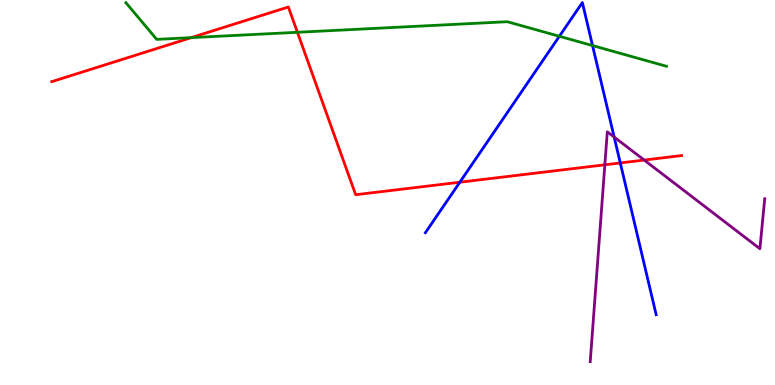[{'lines': ['blue', 'red'], 'intersections': [{'x': 5.93, 'y': 5.27}, {'x': 8.0, 'y': 5.77}]}, {'lines': ['green', 'red'], 'intersections': [{'x': 2.47, 'y': 9.02}, {'x': 3.84, 'y': 9.16}]}, {'lines': ['purple', 'red'], 'intersections': [{'x': 7.8, 'y': 5.72}, {'x': 8.31, 'y': 5.84}]}, {'lines': ['blue', 'green'], 'intersections': [{'x': 7.22, 'y': 9.06}, {'x': 7.65, 'y': 8.82}]}, {'lines': ['blue', 'purple'], 'intersections': [{'x': 7.92, 'y': 6.44}]}, {'lines': ['green', 'purple'], 'intersections': []}]